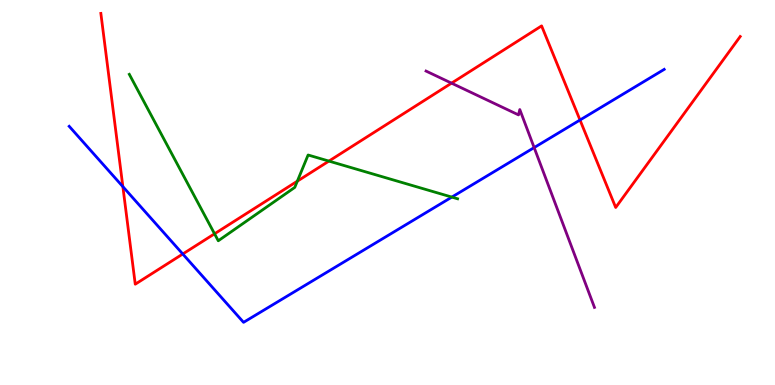[{'lines': ['blue', 'red'], 'intersections': [{'x': 1.59, 'y': 5.15}, {'x': 2.36, 'y': 3.4}, {'x': 7.48, 'y': 6.88}]}, {'lines': ['green', 'red'], 'intersections': [{'x': 2.77, 'y': 3.93}, {'x': 3.84, 'y': 5.29}, {'x': 4.24, 'y': 5.82}]}, {'lines': ['purple', 'red'], 'intersections': [{'x': 5.83, 'y': 7.84}]}, {'lines': ['blue', 'green'], 'intersections': [{'x': 5.83, 'y': 4.88}]}, {'lines': ['blue', 'purple'], 'intersections': [{'x': 6.89, 'y': 6.17}]}, {'lines': ['green', 'purple'], 'intersections': []}]